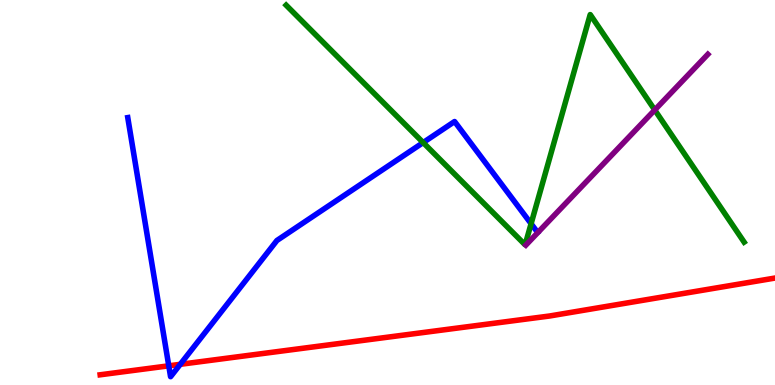[{'lines': ['blue', 'red'], 'intersections': [{'x': 2.18, 'y': 0.498}, {'x': 2.33, 'y': 0.537}]}, {'lines': ['green', 'red'], 'intersections': []}, {'lines': ['purple', 'red'], 'intersections': []}, {'lines': ['blue', 'green'], 'intersections': [{'x': 5.46, 'y': 6.3}, {'x': 6.85, 'y': 4.19}]}, {'lines': ['blue', 'purple'], 'intersections': []}, {'lines': ['green', 'purple'], 'intersections': [{'x': 8.45, 'y': 7.14}]}]